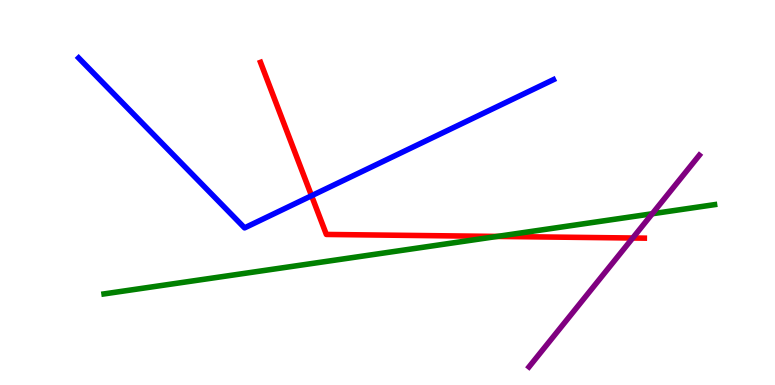[{'lines': ['blue', 'red'], 'intersections': [{'x': 4.02, 'y': 4.92}]}, {'lines': ['green', 'red'], 'intersections': [{'x': 6.42, 'y': 3.86}]}, {'lines': ['purple', 'red'], 'intersections': [{'x': 8.16, 'y': 3.82}]}, {'lines': ['blue', 'green'], 'intersections': []}, {'lines': ['blue', 'purple'], 'intersections': []}, {'lines': ['green', 'purple'], 'intersections': [{'x': 8.42, 'y': 4.45}]}]